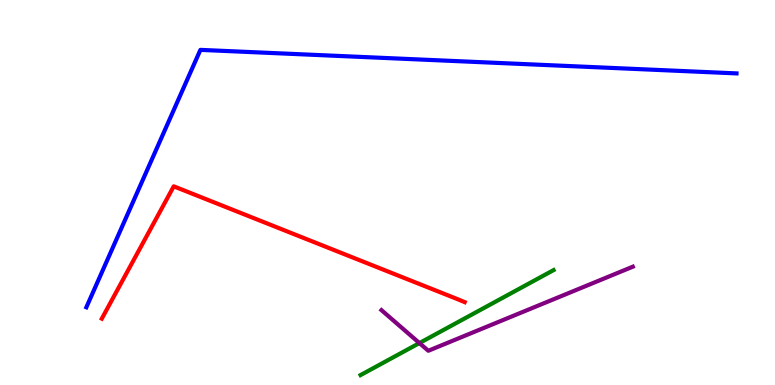[{'lines': ['blue', 'red'], 'intersections': []}, {'lines': ['green', 'red'], 'intersections': []}, {'lines': ['purple', 'red'], 'intersections': []}, {'lines': ['blue', 'green'], 'intersections': []}, {'lines': ['blue', 'purple'], 'intersections': []}, {'lines': ['green', 'purple'], 'intersections': [{'x': 5.41, 'y': 1.09}]}]